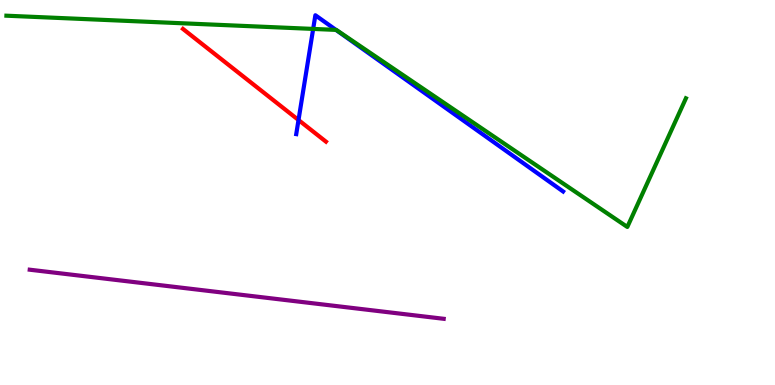[{'lines': ['blue', 'red'], 'intersections': [{'x': 3.85, 'y': 6.88}]}, {'lines': ['green', 'red'], 'intersections': []}, {'lines': ['purple', 'red'], 'intersections': []}, {'lines': ['blue', 'green'], 'intersections': [{'x': 4.04, 'y': 9.25}, {'x': 4.33, 'y': 9.22}]}, {'lines': ['blue', 'purple'], 'intersections': []}, {'lines': ['green', 'purple'], 'intersections': []}]